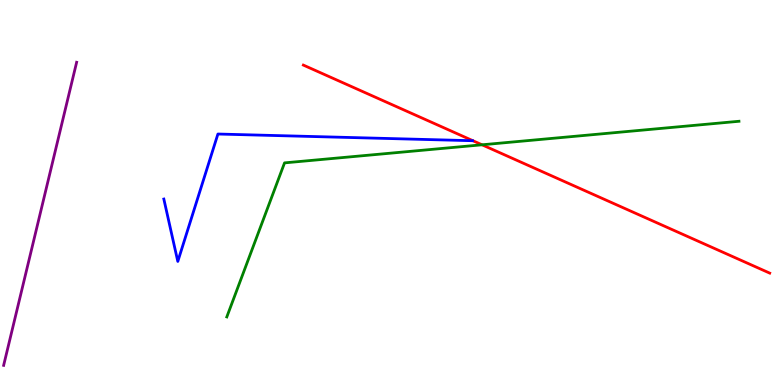[{'lines': ['blue', 'red'], 'intersections': []}, {'lines': ['green', 'red'], 'intersections': [{'x': 6.22, 'y': 6.24}]}, {'lines': ['purple', 'red'], 'intersections': []}, {'lines': ['blue', 'green'], 'intersections': []}, {'lines': ['blue', 'purple'], 'intersections': []}, {'lines': ['green', 'purple'], 'intersections': []}]